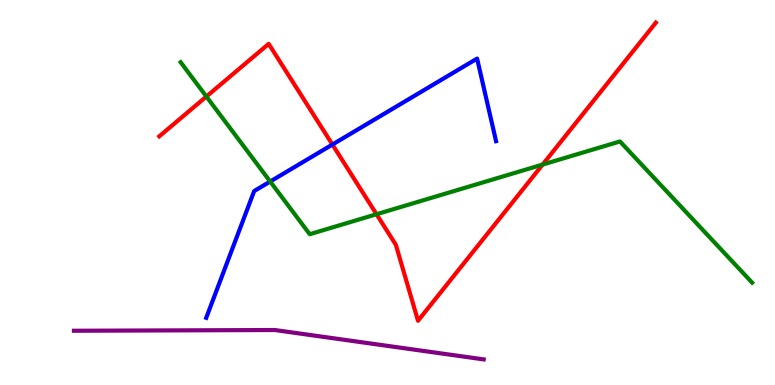[{'lines': ['blue', 'red'], 'intersections': [{'x': 4.29, 'y': 6.25}]}, {'lines': ['green', 'red'], 'intersections': [{'x': 2.66, 'y': 7.49}, {'x': 4.86, 'y': 4.44}, {'x': 7.0, 'y': 5.73}]}, {'lines': ['purple', 'red'], 'intersections': []}, {'lines': ['blue', 'green'], 'intersections': [{'x': 3.49, 'y': 5.29}]}, {'lines': ['blue', 'purple'], 'intersections': []}, {'lines': ['green', 'purple'], 'intersections': []}]